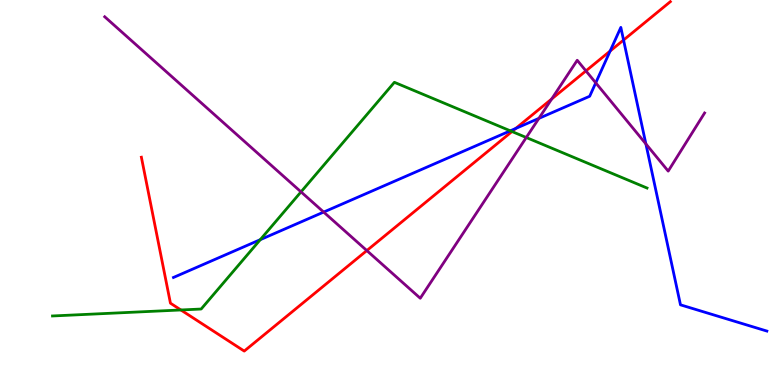[{'lines': ['blue', 'red'], 'intersections': [{'x': 6.65, 'y': 6.66}, {'x': 7.87, 'y': 8.67}, {'x': 8.05, 'y': 8.96}]}, {'lines': ['green', 'red'], 'intersections': [{'x': 2.33, 'y': 1.95}, {'x': 6.61, 'y': 6.58}]}, {'lines': ['purple', 'red'], 'intersections': [{'x': 4.73, 'y': 3.49}, {'x': 7.12, 'y': 7.43}, {'x': 7.56, 'y': 8.16}]}, {'lines': ['blue', 'green'], 'intersections': [{'x': 3.36, 'y': 3.77}, {'x': 6.58, 'y': 6.6}]}, {'lines': ['blue', 'purple'], 'intersections': [{'x': 4.18, 'y': 4.49}, {'x': 6.95, 'y': 6.93}, {'x': 7.69, 'y': 7.85}, {'x': 8.33, 'y': 6.26}]}, {'lines': ['green', 'purple'], 'intersections': [{'x': 3.88, 'y': 5.02}, {'x': 6.79, 'y': 6.43}]}]